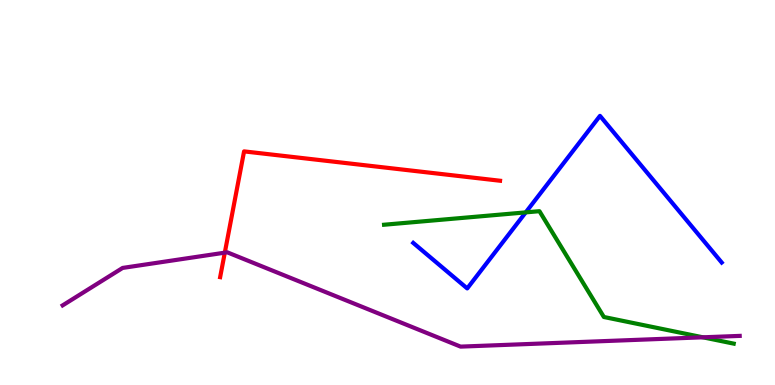[{'lines': ['blue', 'red'], 'intersections': []}, {'lines': ['green', 'red'], 'intersections': []}, {'lines': ['purple', 'red'], 'intersections': [{'x': 2.9, 'y': 3.44}]}, {'lines': ['blue', 'green'], 'intersections': [{'x': 6.78, 'y': 4.48}]}, {'lines': ['blue', 'purple'], 'intersections': []}, {'lines': ['green', 'purple'], 'intersections': [{'x': 9.07, 'y': 1.24}]}]